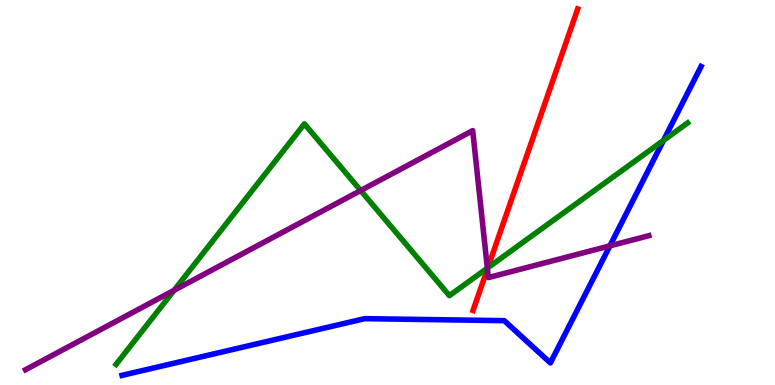[{'lines': ['blue', 'red'], 'intersections': []}, {'lines': ['green', 'red'], 'intersections': [{'x': 6.29, 'y': 3.04}]}, {'lines': ['purple', 'red'], 'intersections': [{'x': 6.29, 'y': 3.01}]}, {'lines': ['blue', 'green'], 'intersections': [{'x': 8.56, 'y': 6.35}]}, {'lines': ['blue', 'purple'], 'intersections': [{'x': 7.87, 'y': 3.61}]}, {'lines': ['green', 'purple'], 'intersections': [{'x': 2.25, 'y': 2.46}, {'x': 4.65, 'y': 5.05}, {'x': 6.29, 'y': 3.04}]}]